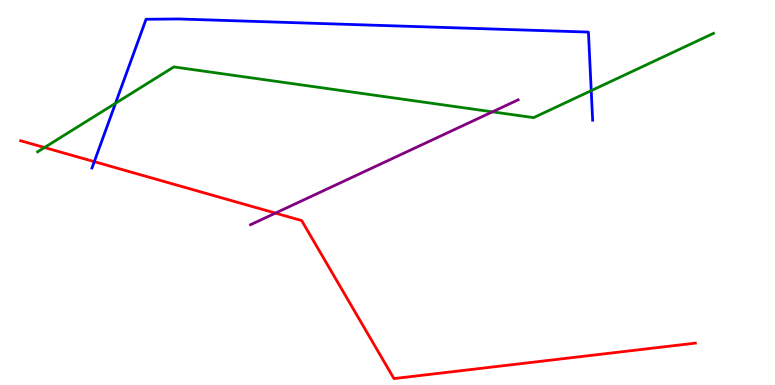[{'lines': ['blue', 'red'], 'intersections': [{'x': 1.22, 'y': 5.8}]}, {'lines': ['green', 'red'], 'intersections': [{'x': 0.574, 'y': 6.17}]}, {'lines': ['purple', 'red'], 'intersections': [{'x': 3.55, 'y': 4.46}]}, {'lines': ['blue', 'green'], 'intersections': [{'x': 1.49, 'y': 7.32}, {'x': 7.63, 'y': 7.65}]}, {'lines': ['blue', 'purple'], 'intersections': []}, {'lines': ['green', 'purple'], 'intersections': [{'x': 6.35, 'y': 7.1}]}]